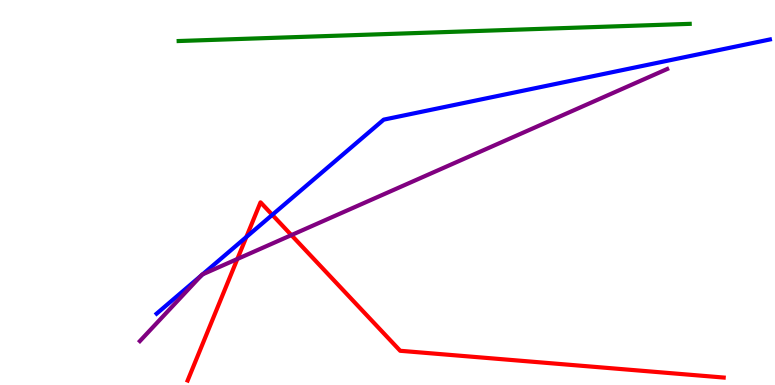[{'lines': ['blue', 'red'], 'intersections': [{'x': 3.18, 'y': 3.84}, {'x': 3.51, 'y': 4.42}]}, {'lines': ['green', 'red'], 'intersections': []}, {'lines': ['purple', 'red'], 'intersections': [{'x': 3.06, 'y': 3.27}, {'x': 3.76, 'y': 3.89}]}, {'lines': ['blue', 'green'], 'intersections': []}, {'lines': ['blue', 'purple'], 'intersections': [{'x': 2.6, 'y': 2.84}, {'x': 2.62, 'y': 2.87}]}, {'lines': ['green', 'purple'], 'intersections': []}]